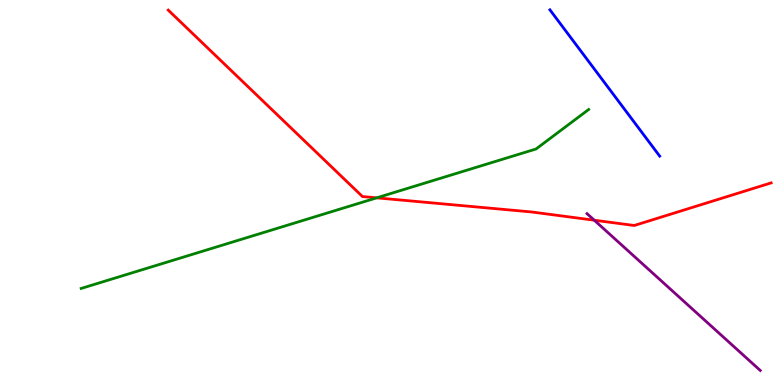[{'lines': ['blue', 'red'], 'intersections': []}, {'lines': ['green', 'red'], 'intersections': [{'x': 4.86, 'y': 4.86}]}, {'lines': ['purple', 'red'], 'intersections': [{'x': 7.67, 'y': 4.28}]}, {'lines': ['blue', 'green'], 'intersections': []}, {'lines': ['blue', 'purple'], 'intersections': []}, {'lines': ['green', 'purple'], 'intersections': []}]